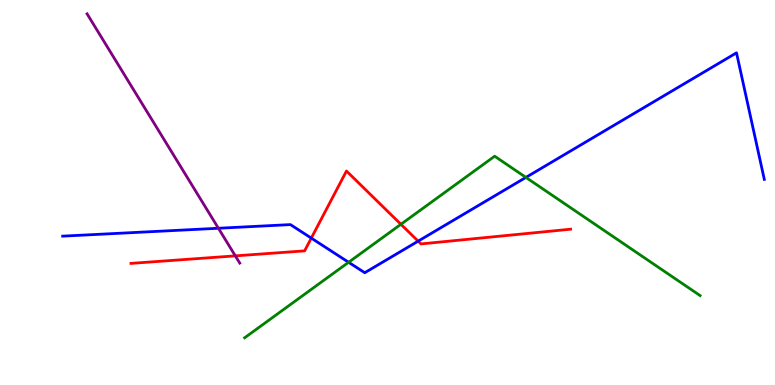[{'lines': ['blue', 'red'], 'intersections': [{'x': 4.02, 'y': 3.82}, {'x': 5.4, 'y': 3.74}]}, {'lines': ['green', 'red'], 'intersections': [{'x': 5.17, 'y': 4.17}]}, {'lines': ['purple', 'red'], 'intersections': [{'x': 3.04, 'y': 3.35}]}, {'lines': ['blue', 'green'], 'intersections': [{'x': 4.5, 'y': 3.19}, {'x': 6.79, 'y': 5.39}]}, {'lines': ['blue', 'purple'], 'intersections': [{'x': 2.82, 'y': 4.07}]}, {'lines': ['green', 'purple'], 'intersections': []}]